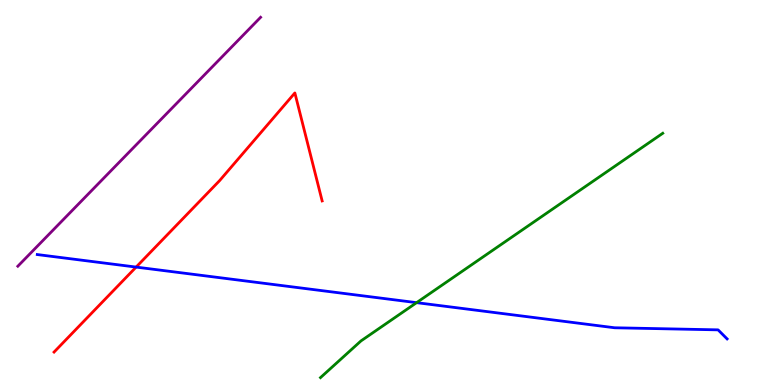[{'lines': ['blue', 'red'], 'intersections': [{'x': 1.76, 'y': 3.06}]}, {'lines': ['green', 'red'], 'intersections': []}, {'lines': ['purple', 'red'], 'intersections': []}, {'lines': ['blue', 'green'], 'intersections': [{'x': 5.38, 'y': 2.14}]}, {'lines': ['blue', 'purple'], 'intersections': []}, {'lines': ['green', 'purple'], 'intersections': []}]